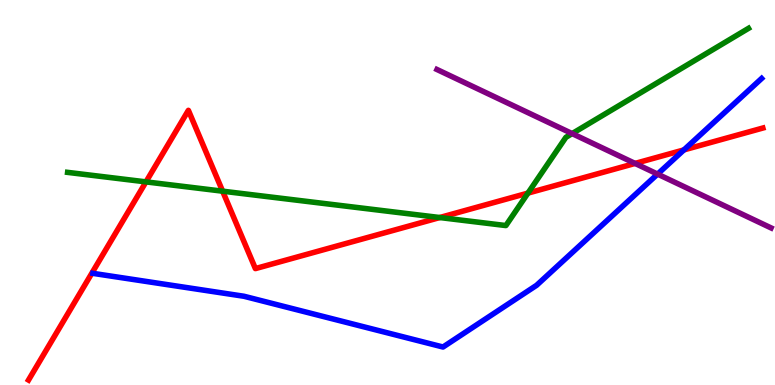[{'lines': ['blue', 'red'], 'intersections': [{'x': 8.82, 'y': 6.11}]}, {'lines': ['green', 'red'], 'intersections': [{'x': 1.88, 'y': 5.28}, {'x': 2.87, 'y': 5.03}, {'x': 5.67, 'y': 4.35}, {'x': 6.81, 'y': 4.98}]}, {'lines': ['purple', 'red'], 'intersections': [{'x': 8.19, 'y': 5.76}]}, {'lines': ['blue', 'green'], 'intersections': []}, {'lines': ['blue', 'purple'], 'intersections': [{'x': 8.48, 'y': 5.48}]}, {'lines': ['green', 'purple'], 'intersections': [{'x': 7.38, 'y': 6.53}]}]